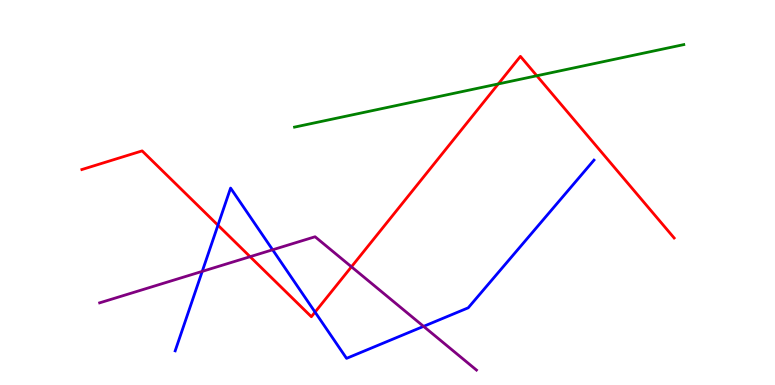[{'lines': ['blue', 'red'], 'intersections': [{'x': 2.81, 'y': 4.15}, {'x': 4.07, 'y': 1.89}]}, {'lines': ['green', 'red'], 'intersections': [{'x': 6.43, 'y': 7.82}, {'x': 6.93, 'y': 8.03}]}, {'lines': ['purple', 'red'], 'intersections': [{'x': 3.23, 'y': 3.33}, {'x': 4.53, 'y': 3.07}]}, {'lines': ['blue', 'green'], 'intersections': []}, {'lines': ['blue', 'purple'], 'intersections': [{'x': 2.61, 'y': 2.95}, {'x': 3.52, 'y': 3.51}, {'x': 5.47, 'y': 1.52}]}, {'lines': ['green', 'purple'], 'intersections': []}]